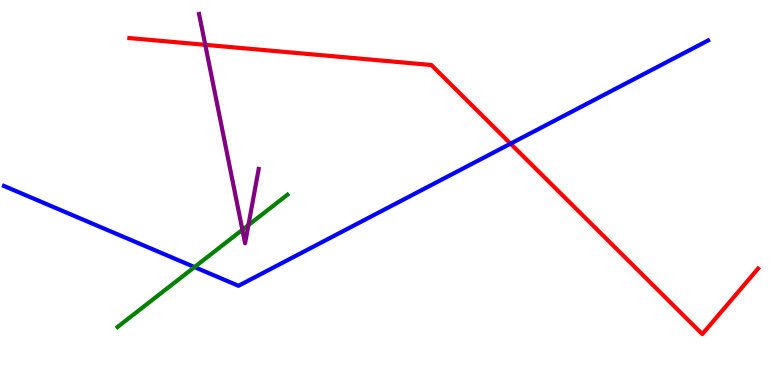[{'lines': ['blue', 'red'], 'intersections': [{'x': 6.59, 'y': 6.27}]}, {'lines': ['green', 'red'], 'intersections': []}, {'lines': ['purple', 'red'], 'intersections': [{'x': 2.65, 'y': 8.84}]}, {'lines': ['blue', 'green'], 'intersections': [{'x': 2.51, 'y': 3.06}]}, {'lines': ['blue', 'purple'], 'intersections': []}, {'lines': ['green', 'purple'], 'intersections': [{'x': 3.13, 'y': 4.03}, {'x': 3.21, 'y': 4.15}]}]